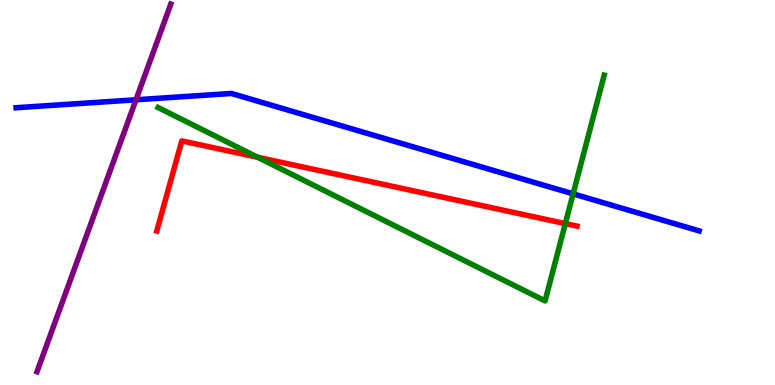[{'lines': ['blue', 'red'], 'intersections': []}, {'lines': ['green', 'red'], 'intersections': [{'x': 3.32, 'y': 5.92}, {'x': 7.29, 'y': 4.19}]}, {'lines': ['purple', 'red'], 'intersections': []}, {'lines': ['blue', 'green'], 'intersections': [{'x': 7.39, 'y': 4.96}]}, {'lines': ['blue', 'purple'], 'intersections': [{'x': 1.75, 'y': 7.41}]}, {'lines': ['green', 'purple'], 'intersections': []}]